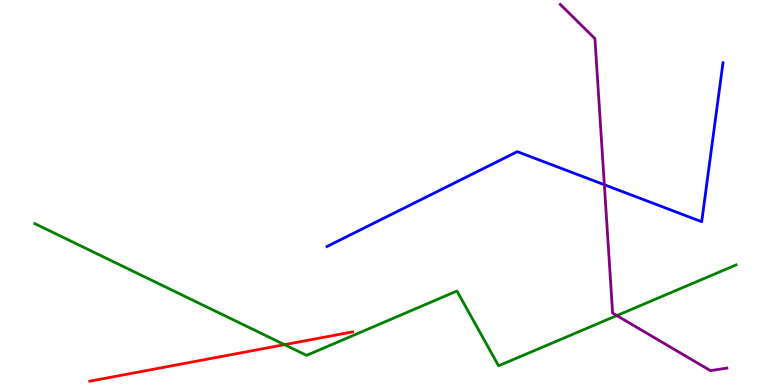[{'lines': ['blue', 'red'], 'intersections': []}, {'lines': ['green', 'red'], 'intersections': [{'x': 3.67, 'y': 1.05}]}, {'lines': ['purple', 'red'], 'intersections': []}, {'lines': ['blue', 'green'], 'intersections': []}, {'lines': ['blue', 'purple'], 'intersections': [{'x': 7.8, 'y': 5.2}]}, {'lines': ['green', 'purple'], 'intersections': [{'x': 7.96, 'y': 1.8}]}]